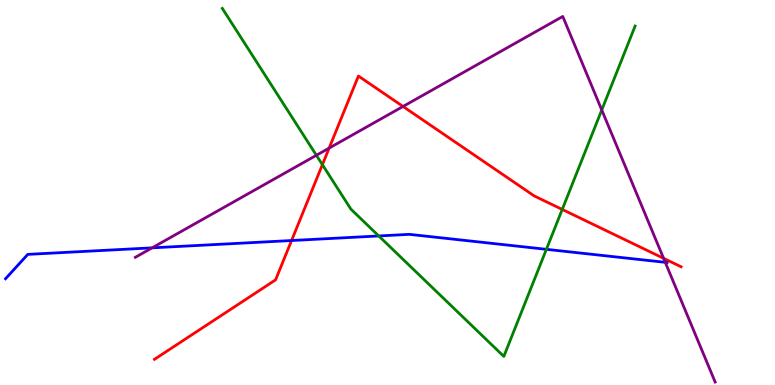[{'lines': ['blue', 'red'], 'intersections': [{'x': 3.76, 'y': 3.75}]}, {'lines': ['green', 'red'], 'intersections': [{'x': 4.16, 'y': 5.72}, {'x': 7.25, 'y': 4.56}]}, {'lines': ['purple', 'red'], 'intersections': [{'x': 4.25, 'y': 6.15}, {'x': 5.2, 'y': 7.23}, {'x': 8.56, 'y': 3.29}]}, {'lines': ['blue', 'green'], 'intersections': [{'x': 4.89, 'y': 3.87}, {'x': 7.05, 'y': 3.52}]}, {'lines': ['blue', 'purple'], 'intersections': [{'x': 1.96, 'y': 3.56}, {'x': 8.58, 'y': 3.19}]}, {'lines': ['green', 'purple'], 'intersections': [{'x': 4.08, 'y': 5.97}, {'x': 7.76, 'y': 7.14}]}]